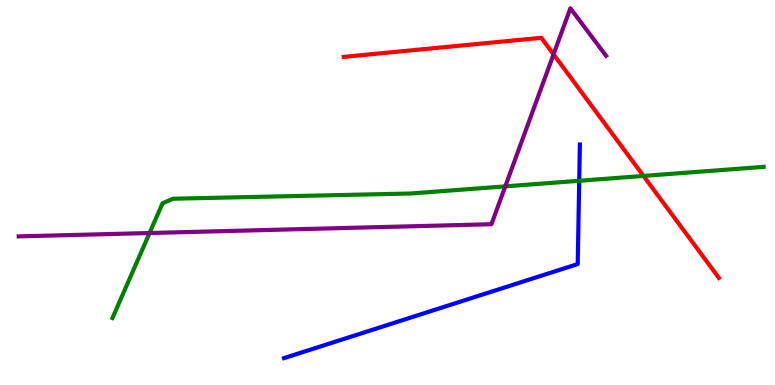[{'lines': ['blue', 'red'], 'intersections': []}, {'lines': ['green', 'red'], 'intersections': [{'x': 8.3, 'y': 5.43}]}, {'lines': ['purple', 'red'], 'intersections': [{'x': 7.14, 'y': 8.59}]}, {'lines': ['blue', 'green'], 'intersections': [{'x': 7.47, 'y': 5.3}]}, {'lines': ['blue', 'purple'], 'intersections': []}, {'lines': ['green', 'purple'], 'intersections': [{'x': 1.93, 'y': 3.95}, {'x': 6.52, 'y': 5.16}]}]